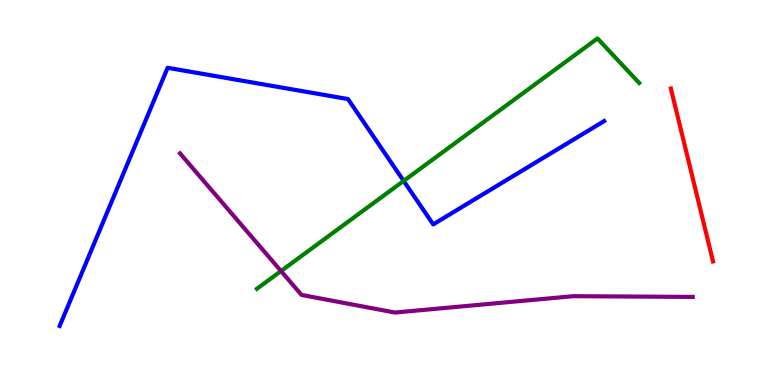[{'lines': ['blue', 'red'], 'intersections': []}, {'lines': ['green', 'red'], 'intersections': []}, {'lines': ['purple', 'red'], 'intersections': []}, {'lines': ['blue', 'green'], 'intersections': [{'x': 5.21, 'y': 5.3}]}, {'lines': ['blue', 'purple'], 'intersections': []}, {'lines': ['green', 'purple'], 'intersections': [{'x': 3.63, 'y': 2.96}]}]